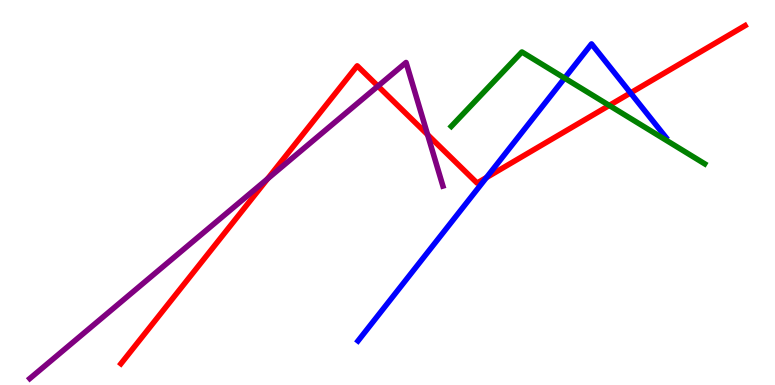[{'lines': ['blue', 'red'], 'intersections': [{'x': 6.28, 'y': 5.39}, {'x': 8.14, 'y': 7.59}]}, {'lines': ['green', 'red'], 'intersections': [{'x': 7.86, 'y': 7.26}]}, {'lines': ['purple', 'red'], 'intersections': [{'x': 3.45, 'y': 5.36}, {'x': 4.88, 'y': 7.76}, {'x': 5.52, 'y': 6.5}]}, {'lines': ['blue', 'green'], 'intersections': [{'x': 7.29, 'y': 7.97}]}, {'lines': ['blue', 'purple'], 'intersections': []}, {'lines': ['green', 'purple'], 'intersections': []}]